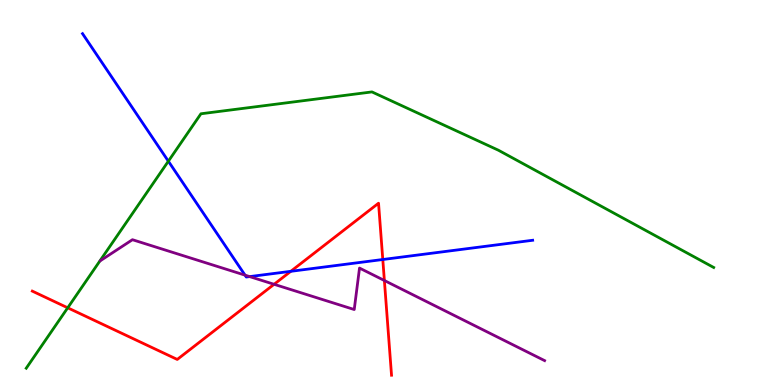[{'lines': ['blue', 'red'], 'intersections': [{'x': 3.75, 'y': 2.95}, {'x': 4.94, 'y': 3.26}]}, {'lines': ['green', 'red'], 'intersections': [{'x': 0.874, 'y': 2.0}]}, {'lines': ['purple', 'red'], 'intersections': [{'x': 3.54, 'y': 2.62}, {'x': 4.96, 'y': 2.71}]}, {'lines': ['blue', 'green'], 'intersections': [{'x': 2.17, 'y': 5.81}]}, {'lines': ['blue', 'purple'], 'intersections': [{'x': 3.16, 'y': 2.85}, {'x': 3.22, 'y': 2.82}]}, {'lines': ['green', 'purple'], 'intersections': []}]